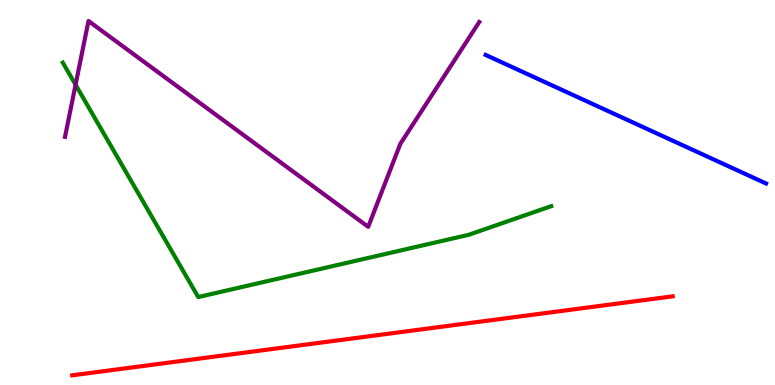[{'lines': ['blue', 'red'], 'intersections': []}, {'lines': ['green', 'red'], 'intersections': []}, {'lines': ['purple', 'red'], 'intersections': []}, {'lines': ['blue', 'green'], 'intersections': []}, {'lines': ['blue', 'purple'], 'intersections': []}, {'lines': ['green', 'purple'], 'intersections': [{'x': 0.975, 'y': 7.8}]}]